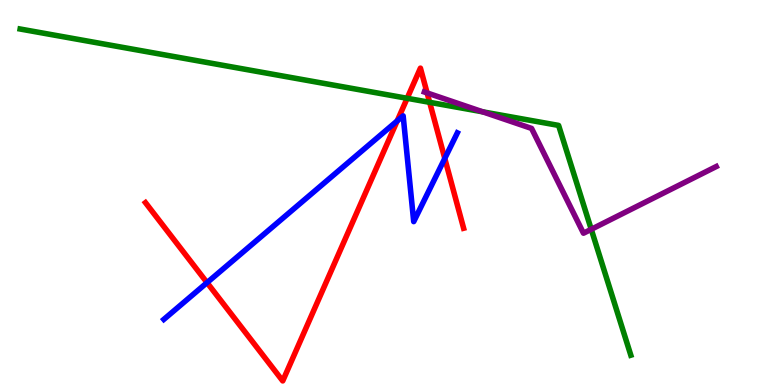[{'lines': ['blue', 'red'], 'intersections': [{'x': 2.67, 'y': 2.66}, {'x': 5.13, 'y': 6.86}, {'x': 5.74, 'y': 5.88}]}, {'lines': ['green', 'red'], 'intersections': [{'x': 5.25, 'y': 7.45}, {'x': 5.54, 'y': 7.34}]}, {'lines': ['purple', 'red'], 'intersections': [{'x': 5.51, 'y': 7.59}]}, {'lines': ['blue', 'green'], 'intersections': []}, {'lines': ['blue', 'purple'], 'intersections': []}, {'lines': ['green', 'purple'], 'intersections': [{'x': 6.23, 'y': 7.1}, {'x': 7.63, 'y': 4.04}]}]